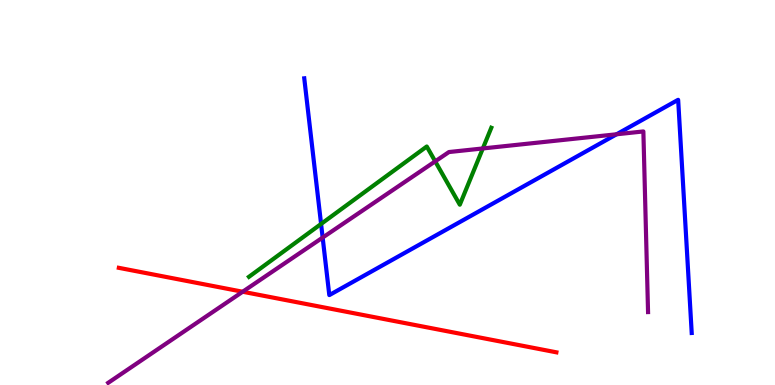[{'lines': ['blue', 'red'], 'intersections': []}, {'lines': ['green', 'red'], 'intersections': []}, {'lines': ['purple', 'red'], 'intersections': [{'x': 3.13, 'y': 2.42}]}, {'lines': ['blue', 'green'], 'intersections': [{'x': 4.14, 'y': 4.18}]}, {'lines': ['blue', 'purple'], 'intersections': [{'x': 4.16, 'y': 3.83}, {'x': 7.96, 'y': 6.51}]}, {'lines': ['green', 'purple'], 'intersections': [{'x': 5.62, 'y': 5.81}, {'x': 6.23, 'y': 6.14}]}]